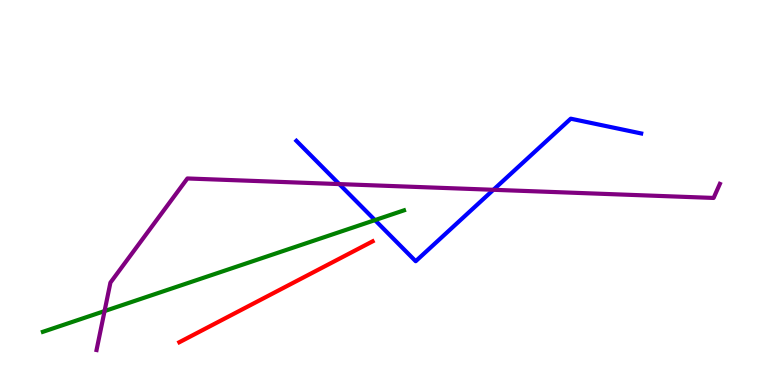[{'lines': ['blue', 'red'], 'intersections': []}, {'lines': ['green', 'red'], 'intersections': []}, {'lines': ['purple', 'red'], 'intersections': []}, {'lines': ['blue', 'green'], 'intersections': [{'x': 4.84, 'y': 4.28}]}, {'lines': ['blue', 'purple'], 'intersections': [{'x': 4.38, 'y': 5.22}, {'x': 6.37, 'y': 5.07}]}, {'lines': ['green', 'purple'], 'intersections': [{'x': 1.35, 'y': 1.92}]}]